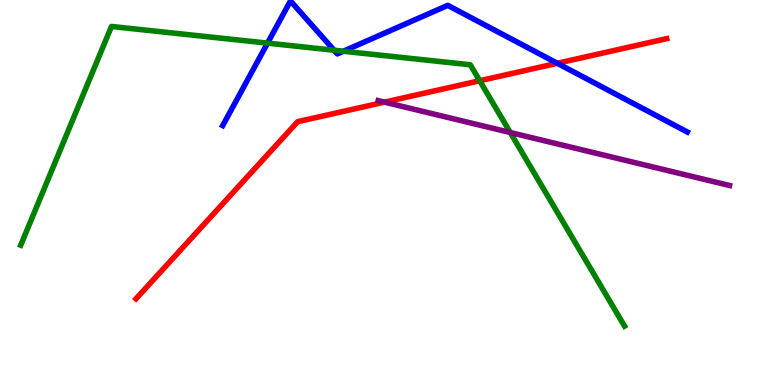[{'lines': ['blue', 'red'], 'intersections': [{'x': 7.19, 'y': 8.36}]}, {'lines': ['green', 'red'], 'intersections': [{'x': 6.19, 'y': 7.9}]}, {'lines': ['purple', 'red'], 'intersections': [{'x': 4.96, 'y': 7.35}]}, {'lines': ['blue', 'green'], 'intersections': [{'x': 3.45, 'y': 8.88}, {'x': 4.31, 'y': 8.7}, {'x': 4.43, 'y': 8.67}]}, {'lines': ['blue', 'purple'], 'intersections': []}, {'lines': ['green', 'purple'], 'intersections': [{'x': 6.58, 'y': 6.56}]}]